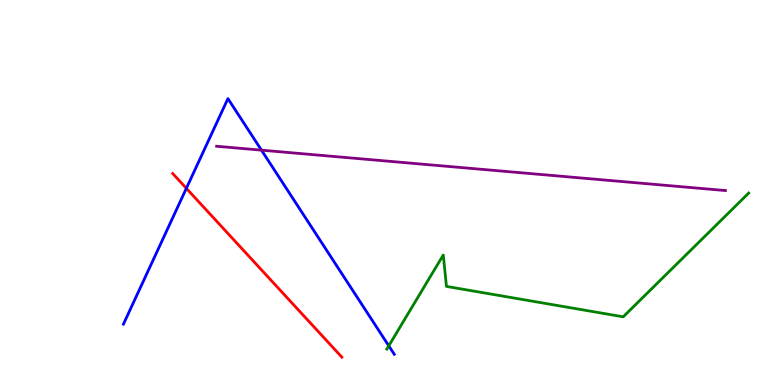[{'lines': ['blue', 'red'], 'intersections': [{'x': 2.4, 'y': 5.11}]}, {'lines': ['green', 'red'], 'intersections': []}, {'lines': ['purple', 'red'], 'intersections': []}, {'lines': ['blue', 'green'], 'intersections': [{'x': 5.02, 'y': 1.02}]}, {'lines': ['blue', 'purple'], 'intersections': [{'x': 3.37, 'y': 6.1}]}, {'lines': ['green', 'purple'], 'intersections': []}]